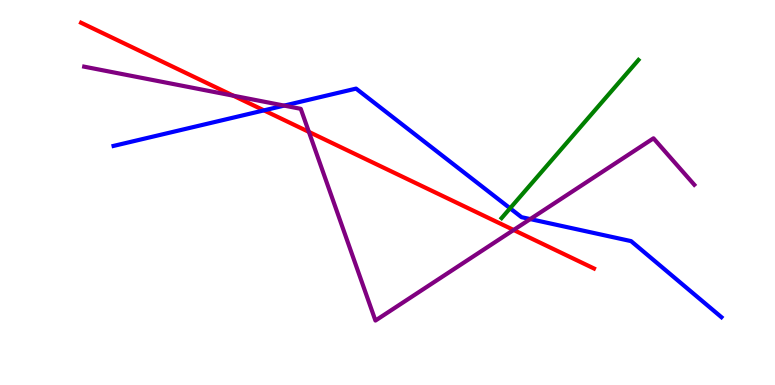[{'lines': ['blue', 'red'], 'intersections': [{'x': 3.41, 'y': 7.13}]}, {'lines': ['green', 'red'], 'intersections': []}, {'lines': ['purple', 'red'], 'intersections': [{'x': 3.01, 'y': 7.51}, {'x': 3.99, 'y': 6.57}, {'x': 6.63, 'y': 4.03}]}, {'lines': ['blue', 'green'], 'intersections': [{'x': 6.58, 'y': 4.59}]}, {'lines': ['blue', 'purple'], 'intersections': [{'x': 3.67, 'y': 7.26}, {'x': 6.84, 'y': 4.31}]}, {'lines': ['green', 'purple'], 'intersections': []}]